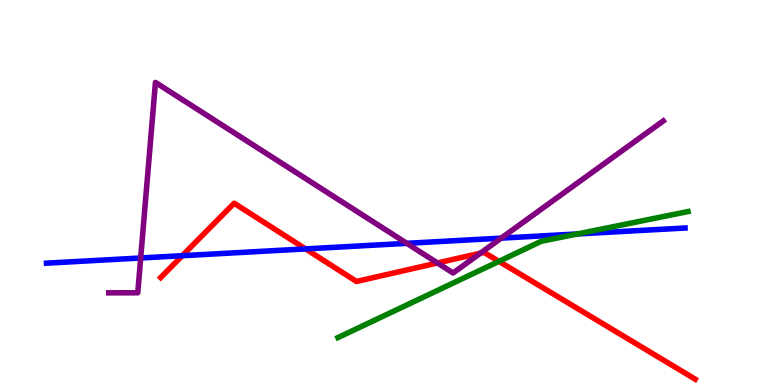[{'lines': ['blue', 'red'], 'intersections': [{'x': 2.35, 'y': 3.36}, {'x': 3.94, 'y': 3.53}]}, {'lines': ['green', 'red'], 'intersections': [{'x': 6.44, 'y': 3.21}]}, {'lines': ['purple', 'red'], 'intersections': [{'x': 5.64, 'y': 3.17}, {'x': 6.2, 'y': 3.42}]}, {'lines': ['blue', 'green'], 'intersections': [{'x': 7.45, 'y': 3.92}]}, {'lines': ['blue', 'purple'], 'intersections': [{'x': 1.82, 'y': 3.3}, {'x': 5.25, 'y': 3.68}, {'x': 6.47, 'y': 3.81}]}, {'lines': ['green', 'purple'], 'intersections': []}]